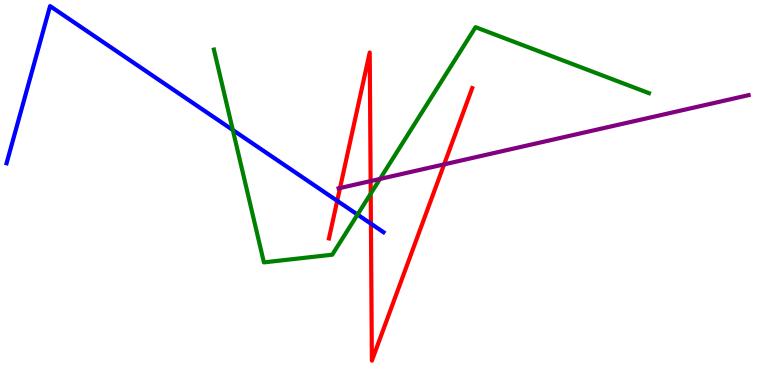[{'lines': ['blue', 'red'], 'intersections': [{'x': 4.35, 'y': 4.78}, {'x': 4.79, 'y': 4.19}]}, {'lines': ['green', 'red'], 'intersections': [{'x': 4.78, 'y': 4.97}]}, {'lines': ['purple', 'red'], 'intersections': [{'x': 4.39, 'y': 5.12}, {'x': 4.78, 'y': 5.3}, {'x': 5.73, 'y': 5.73}]}, {'lines': ['blue', 'green'], 'intersections': [{'x': 3.0, 'y': 6.62}, {'x': 4.61, 'y': 4.43}]}, {'lines': ['blue', 'purple'], 'intersections': []}, {'lines': ['green', 'purple'], 'intersections': [{'x': 4.9, 'y': 5.35}]}]